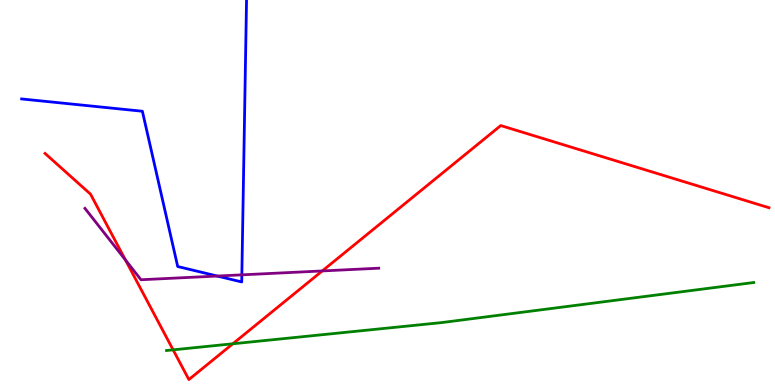[{'lines': ['blue', 'red'], 'intersections': []}, {'lines': ['green', 'red'], 'intersections': [{'x': 2.23, 'y': 0.913}, {'x': 3.0, 'y': 1.07}]}, {'lines': ['purple', 'red'], 'intersections': [{'x': 1.62, 'y': 3.25}, {'x': 4.16, 'y': 2.96}]}, {'lines': ['blue', 'green'], 'intersections': []}, {'lines': ['blue', 'purple'], 'intersections': [{'x': 2.8, 'y': 2.83}, {'x': 3.12, 'y': 2.86}]}, {'lines': ['green', 'purple'], 'intersections': []}]